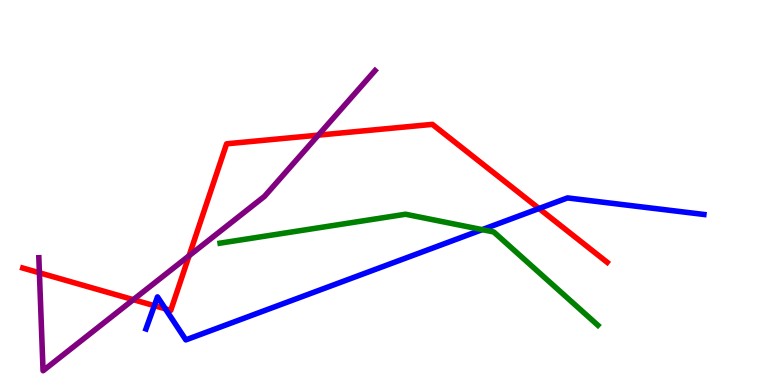[{'lines': ['blue', 'red'], 'intersections': [{'x': 1.99, 'y': 2.06}, {'x': 2.13, 'y': 1.98}, {'x': 6.96, 'y': 4.58}]}, {'lines': ['green', 'red'], 'intersections': []}, {'lines': ['purple', 'red'], 'intersections': [{'x': 0.508, 'y': 2.91}, {'x': 1.72, 'y': 2.22}, {'x': 2.44, 'y': 3.36}, {'x': 4.11, 'y': 6.49}]}, {'lines': ['blue', 'green'], 'intersections': [{'x': 6.22, 'y': 4.04}]}, {'lines': ['blue', 'purple'], 'intersections': []}, {'lines': ['green', 'purple'], 'intersections': []}]